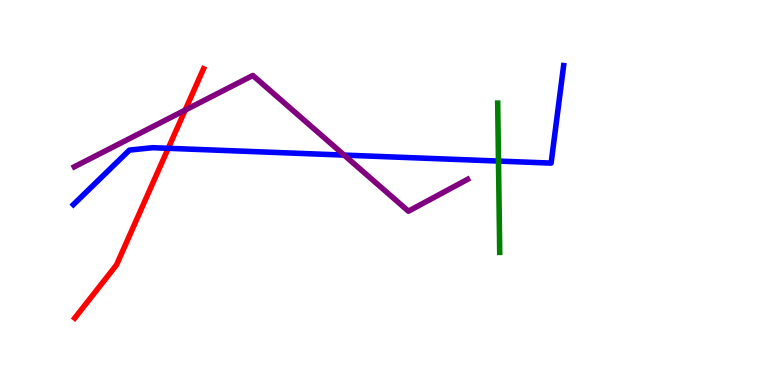[{'lines': ['blue', 'red'], 'intersections': [{'x': 2.17, 'y': 6.15}]}, {'lines': ['green', 'red'], 'intersections': []}, {'lines': ['purple', 'red'], 'intersections': [{'x': 2.39, 'y': 7.14}]}, {'lines': ['blue', 'green'], 'intersections': [{'x': 6.43, 'y': 5.82}]}, {'lines': ['blue', 'purple'], 'intersections': [{'x': 4.44, 'y': 5.97}]}, {'lines': ['green', 'purple'], 'intersections': []}]